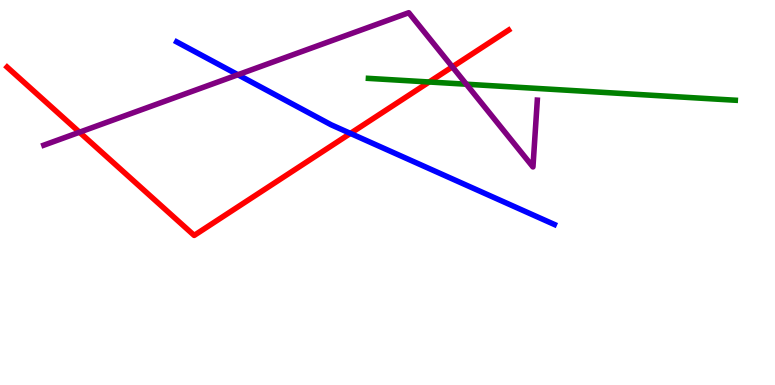[{'lines': ['blue', 'red'], 'intersections': [{'x': 4.52, 'y': 6.54}]}, {'lines': ['green', 'red'], 'intersections': [{'x': 5.54, 'y': 7.87}]}, {'lines': ['purple', 'red'], 'intersections': [{'x': 1.03, 'y': 6.57}, {'x': 5.84, 'y': 8.26}]}, {'lines': ['blue', 'green'], 'intersections': []}, {'lines': ['blue', 'purple'], 'intersections': [{'x': 3.07, 'y': 8.06}]}, {'lines': ['green', 'purple'], 'intersections': [{'x': 6.02, 'y': 7.81}]}]